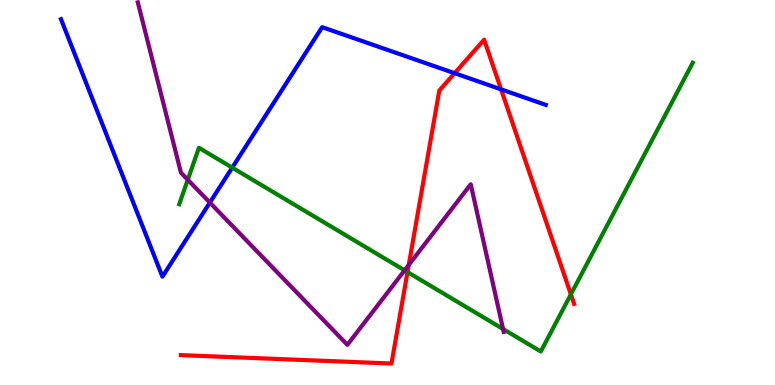[{'lines': ['blue', 'red'], 'intersections': [{'x': 5.87, 'y': 8.1}, {'x': 6.47, 'y': 7.68}]}, {'lines': ['green', 'red'], 'intersections': [{'x': 5.26, 'y': 2.93}, {'x': 7.37, 'y': 2.35}]}, {'lines': ['purple', 'red'], 'intersections': [{'x': 5.27, 'y': 3.12}]}, {'lines': ['blue', 'green'], 'intersections': [{'x': 3.0, 'y': 5.65}]}, {'lines': ['blue', 'purple'], 'intersections': [{'x': 2.71, 'y': 4.74}]}, {'lines': ['green', 'purple'], 'intersections': [{'x': 2.42, 'y': 5.33}, {'x': 5.22, 'y': 2.98}, {'x': 6.49, 'y': 1.45}]}]